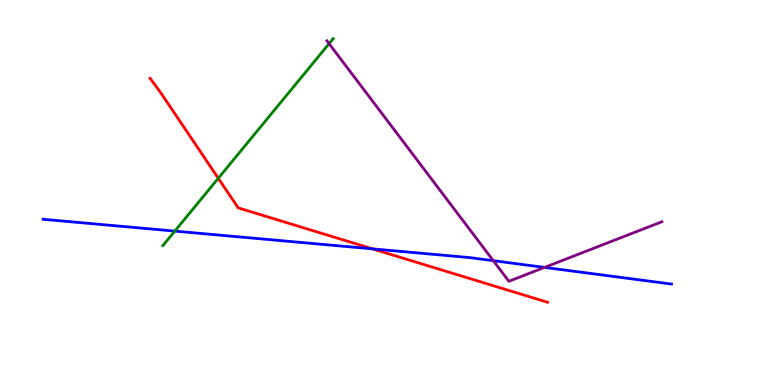[{'lines': ['blue', 'red'], 'intersections': [{'x': 4.81, 'y': 3.54}]}, {'lines': ['green', 'red'], 'intersections': [{'x': 2.82, 'y': 5.37}]}, {'lines': ['purple', 'red'], 'intersections': []}, {'lines': ['blue', 'green'], 'intersections': [{'x': 2.26, 'y': 4.0}]}, {'lines': ['blue', 'purple'], 'intersections': [{'x': 6.37, 'y': 3.23}, {'x': 7.03, 'y': 3.05}]}, {'lines': ['green', 'purple'], 'intersections': [{'x': 4.25, 'y': 8.87}]}]